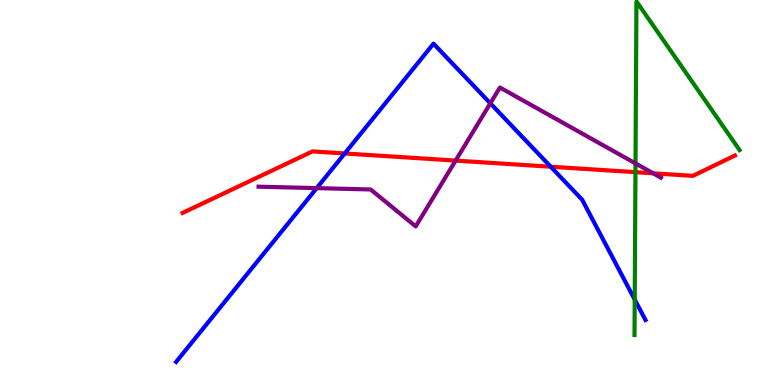[{'lines': ['blue', 'red'], 'intersections': [{'x': 4.45, 'y': 6.01}, {'x': 7.11, 'y': 5.67}]}, {'lines': ['green', 'red'], 'intersections': [{'x': 8.2, 'y': 5.53}]}, {'lines': ['purple', 'red'], 'intersections': [{'x': 5.88, 'y': 5.83}, {'x': 8.43, 'y': 5.5}]}, {'lines': ['blue', 'green'], 'intersections': [{'x': 8.19, 'y': 2.22}]}, {'lines': ['blue', 'purple'], 'intersections': [{'x': 4.09, 'y': 5.11}, {'x': 6.33, 'y': 7.32}]}, {'lines': ['green', 'purple'], 'intersections': [{'x': 8.2, 'y': 5.76}]}]